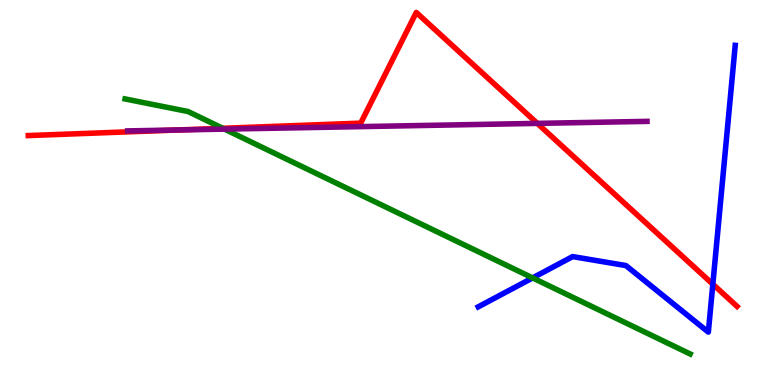[{'lines': ['blue', 'red'], 'intersections': [{'x': 9.2, 'y': 2.62}]}, {'lines': ['green', 'red'], 'intersections': [{'x': 2.87, 'y': 6.67}]}, {'lines': ['purple', 'red'], 'intersections': [{'x': 2.3, 'y': 6.62}, {'x': 6.93, 'y': 6.8}]}, {'lines': ['blue', 'green'], 'intersections': [{'x': 6.87, 'y': 2.78}]}, {'lines': ['blue', 'purple'], 'intersections': []}, {'lines': ['green', 'purple'], 'intersections': [{'x': 2.9, 'y': 6.65}]}]